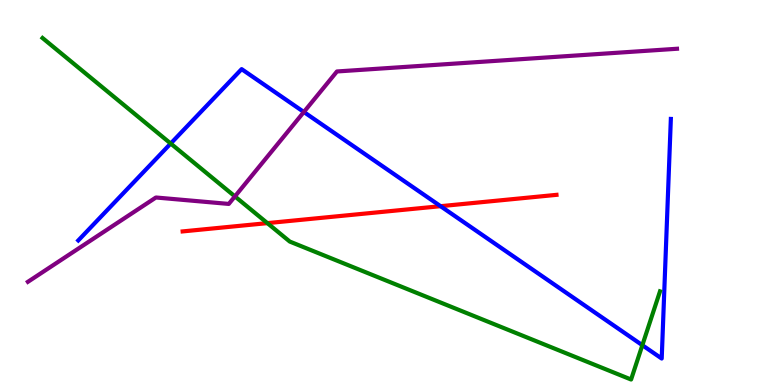[{'lines': ['blue', 'red'], 'intersections': [{'x': 5.68, 'y': 4.64}]}, {'lines': ['green', 'red'], 'intersections': [{'x': 3.45, 'y': 4.2}]}, {'lines': ['purple', 'red'], 'intersections': []}, {'lines': ['blue', 'green'], 'intersections': [{'x': 2.2, 'y': 6.27}, {'x': 8.29, 'y': 1.03}]}, {'lines': ['blue', 'purple'], 'intersections': [{'x': 3.92, 'y': 7.09}]}, {'lines': ['green', 'purple'], 'intersections': [{'x': 3.03, 'y': 4.9}]}]